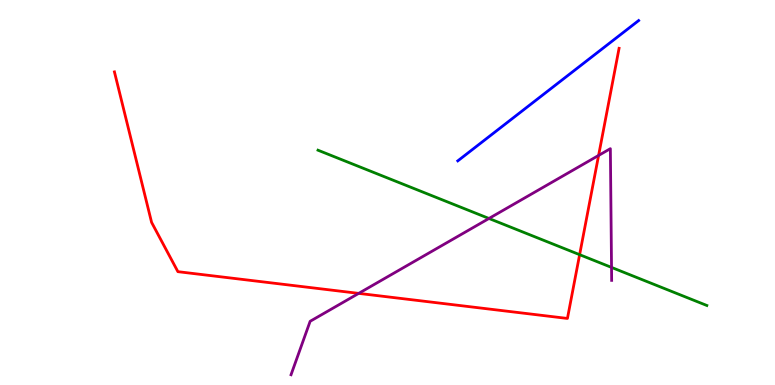[{'lines': ['blue', 'red'], 'intersections': []}, {'lines': ['green', 'red'], 'intersections': [{'x': 7.48, 'y': 3.39}]}, {'lines': ['purple', 'red'], 'intersections': [{'x': 4.63, 'y': 2.38}, {'x': 7.72, 'y': 5.96}]}, {'lines': ['blue', 'green'], 'intersections': []}, {'lines': ['blue', 'purple'], 'intersections': []}, {'lines': ['green', 'purple'], 'intersections': [{'x': 6.31, 'y': 4.33}, {'x': 7.89, 'y': 3.05}]}]